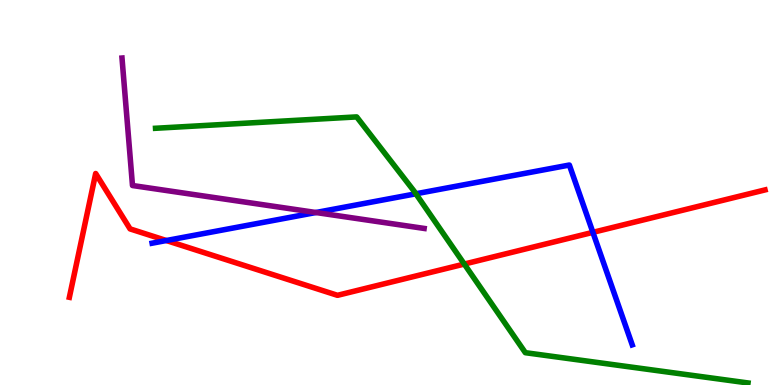[{'lines': ['blue', 'red'], 'intersections': [{'x': 2.15, 'y': 3.75}, {'x': 7.65, 'y': 3.96}]}, {'lines': ['green', 'red'], 'intersections': [{'x': 5.99, 'y': 3.14}]}, {'lines': ['purple', 'red'], 'intersections': []}, {'lines': ['blue', 'green'], 'intersections': [{'x': 5.37, 'y': 4.97}]}, {'lines': ['blue', 'purple'], 'intersections': [{'x': 4.08, 'y': 4.48}]}, {'lines': ['green', 'purple'], 'intersections': []}]